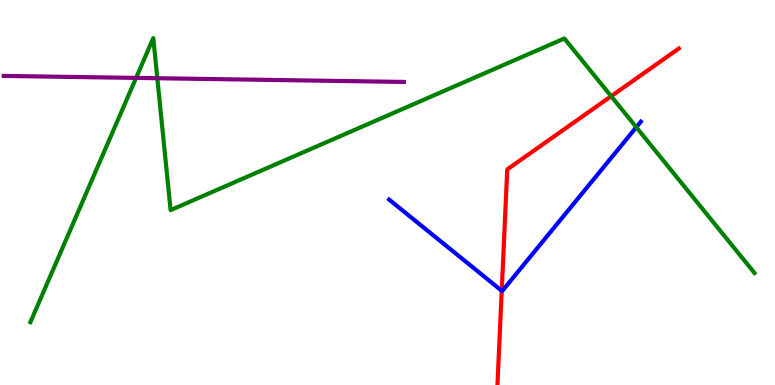[{'lines': ['blue', 'red'], 'intersections': [{'x': 6.47, 'y': 2.45}]}, {'lines': ['green', 'red'], 'intersections': [{'x': 7.89, 'y': 7.5}]}, {'lines': ['purple', 'red'], 'intersections': []}, {'lines': ['blue', 'green'], 'intersections': [{'x': 8.21, 'y': 6.7}]}, {'lines': ['blue', 'purple'], 'intersections': []}, {'lines': ['green', 'purple'], 'intersections': [{'x': 1.76, 'y': 7.98}, {'x': 2.03, 'y': 7.97}]}]